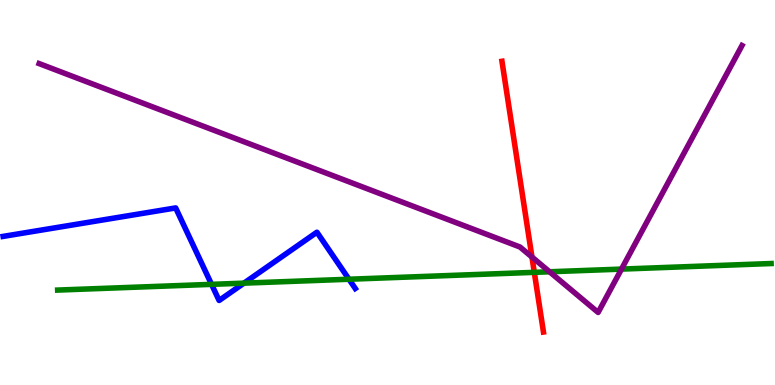[{'lines': ['blue', 'red'], 'intersections': []}, {'lines': ['green', 'red'], 'intersections': [{'x': 6.89, 'y': 2.93}]}, {'lines': ['purple', 'red'], 'intersections': [{'x': 6.86, 'y': 3.32}]}, {'lines': ['blue', 'green'], 'intersections': [{'x': 2.73, 'y': 2.61}, {'x': 3.15, 'y': 2.65}, {'x': 4.5, 'y': 2.75}]}, {'lines': ['blue', 'purple'], 'intersections': []}, {'lines': ['green', 'purple'], 'intersections': [{'x': 7.09, 'y': 2.94}, {'x': 8.02, 'y': 3.01}]}]